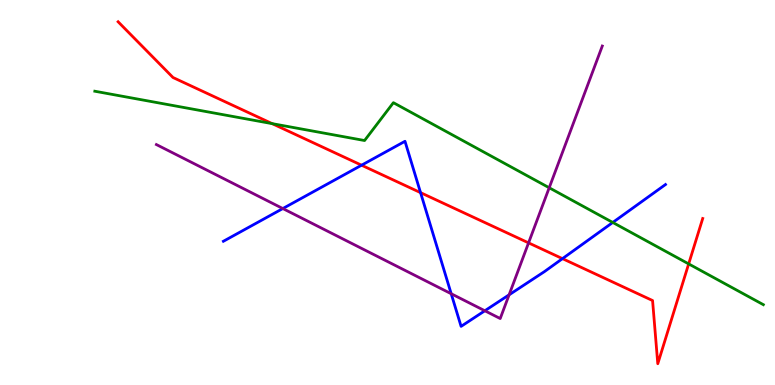[{'lines': ['blue', 'red'], 'intersections': [{'x': 4.67, 'y': 5.71}, {'x': 5.43, 'y': 5.0}, {'x': 7.26, 'y': 3.28}]}, {'lines': ['green', 'red'], 'intersections': [{'x': 3.51, 'y': 6.79}, {'x': 8.89, 'y': 3.15}]}, {'lines': ['purple', 'red'], 'intersections': [{'x': 6.82, 'y': 3.69}]}, {'lines': ['blue', 'green'], 'intersections': [{'x': 7.91, 'y': 4.22}]}, {'lines': ['blue', 'purple'], 'intersections': [{'x': 3.65, 'y': 4.58}, {'x': 5.82, 'y': 2.37}, {'x': 6.26, 'y': 1.93}, {'x': 6.57, 'y': 2.34}]}, {'lines': ['green', 'purple'], 'intersections': [{'x': 7.09, 'y': 5.12}]}]